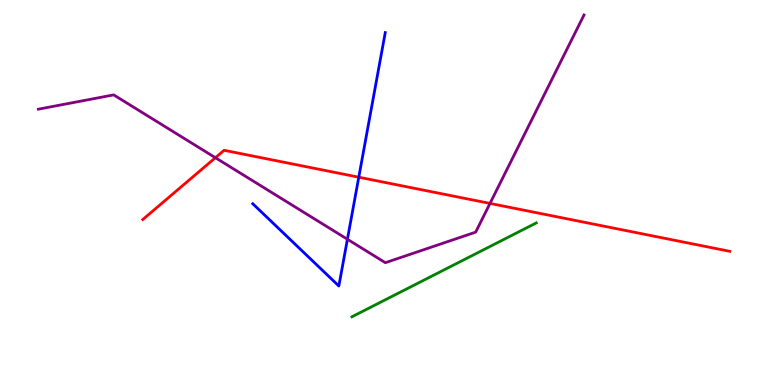[{'lines': ['blue', 'red'], 'intersections': [{'x': 4.63, 'y': 5.4}]}, {'lines': ['green', 'red'], 'intersections': []}, {'lines': ['purple', 'red'], 'intersections': [{'x': 2.78, 'y': 5.9}, {'x': 6.32, 'y': 4.72}]}, {'lines': ['blue', 'green'], 'intersections': []}, {'lines': ['blue', 'purple'], 'intersections': [{'x': 4.48, 'y': 3.79}]}, {'lines': ['green', 'purple'], 'intersections': []}]